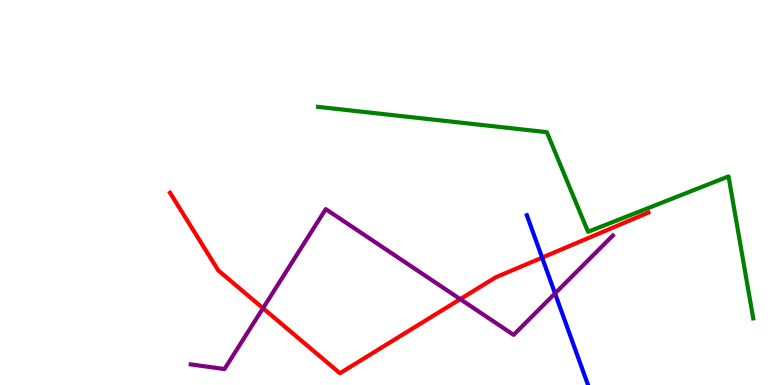[{'lines': ['blue', 'red'], 'intersections': [{'x': 7.0, 'y': 3.31}]}, {'lines': ['green', 'red'], 'intersections': []}, {'lines': ['purple', 'red'], 'intersections': [{'x': 3.39, 'y': 1.99}, {'x': 5.94, 'y': 2.23}]}, {'lines': ['blue', 'green'], 'intersections': []}, {'lines': ['blue', 'purple'], 'intersections': [{'x': 7.16, 'y': 2.38}]}, {'lines': ['green', 'purple'], 'intersections': []}]